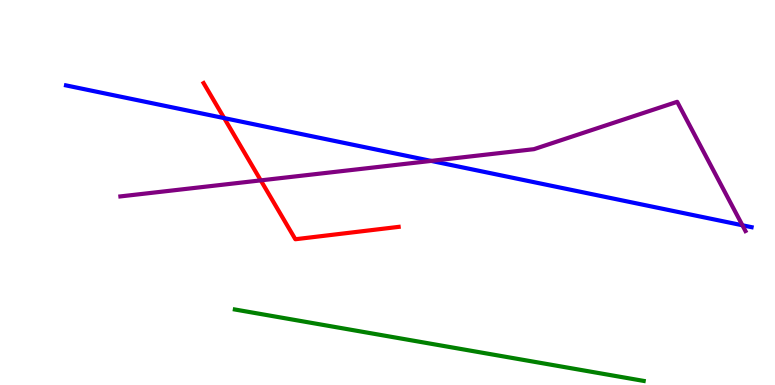[{'lines': ['blue', 'red'], 'intersections': [{'x': 2.89, 'y': 6.93}]}, {'lines': ['green', 'red'], 'intersections': []}, {'lines': ['purple', 'red'], 'intersections': [{'x': 3.36, 'y': 5.31}]}, {'lines': ['blue', 'green'], 'intersections': []}, {'lines': ['blue', 'purple'], 'intersections': [{'x': 5.56, 'y': 5.82}, {'x': 9.58, 'y': 4.15}]}, {'lines': ['green', 'purple'], 'intersections': []}]